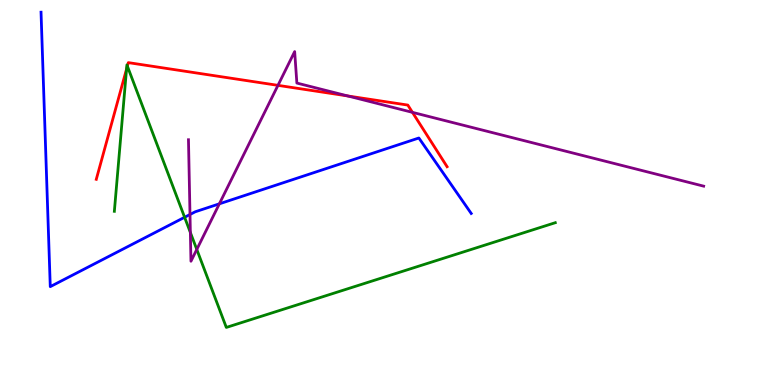[{'lines': ['blue', 'red'], 'intersections': []}, {'lines': ['green', 'red'], 'intersections': [{'x': 1.63, 'y': 8.21}, {'x': 1.64, 'y': 8.28}]}, {'lines': ['purple', 'red'], 'intersections': [{'x': 3.59, 'y': 7.78}, {'x': 4.49, 'y': 7.51}, {'x': 5.32, 'y': 7.08}]}, {'lines': ['blue', 'green'], 'intersections': [{'x': 2.38, 'y': 4.36}]}, {'lines': ['blue', 'purple'], 'intersections': [{'x': 2.45, 'y': 4.43}, {'x': 2.83, 'y': 4.71}]}, {'lines': ['green', 'purple'], 'intersections': [{'x': 2.46, 'y': 3.96}, {'x': 2.54, 'y': 3.52}]}]